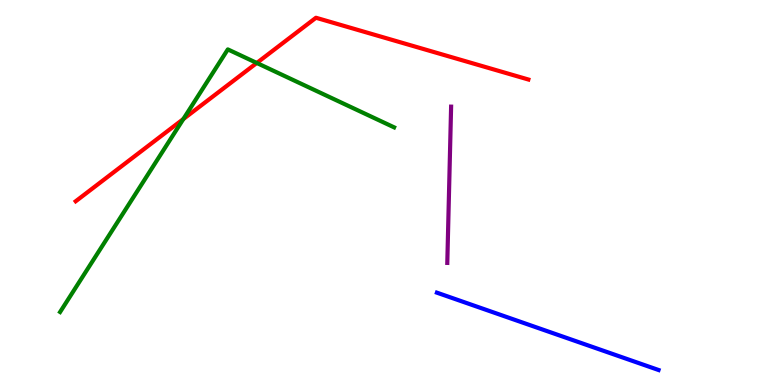[{'lines': ['blue', 'red'], 'intersections': []}, {'lines': ['green', 'red'], 'intersections': [{'x': 2.37, 'y': 6.91}, {'x': 3.31, 'y': 8.36}]}, {'lines': ['purple', 'red'], 'intersections': []}, {'lines': ['blue', 'green'], 'intersections': []}, {'lines': ['blue', 'purple'], 'intersections': []}, {'lines': ['green', 'purple'], 'intersections': []}]